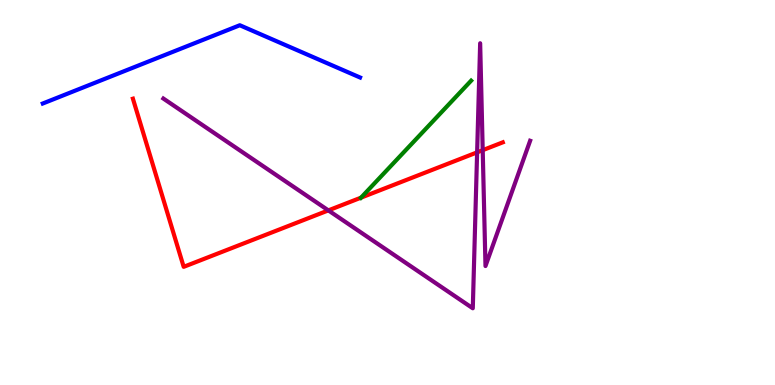[{'lines': ['blue', 'red'], 'intersections': []}, {'lines': ['green', 'red'], 'intersections': [{'x': 4.66, 'y': 4.87}]}, {'lines': ['purple', 'red'], 'intersections': [{'x': 4.24, 'y': 4.54}, {'x': 6.16, 'y': 6.04}, {'x': 6.23, 'y': 6.1}]}, {'lines': ['blue', 'green'], 'intersections': []}, {'lines': ['blue', 'purple'], 'intersections': []}, {'lines': ['green', 'purple'], 'intersections': []}]